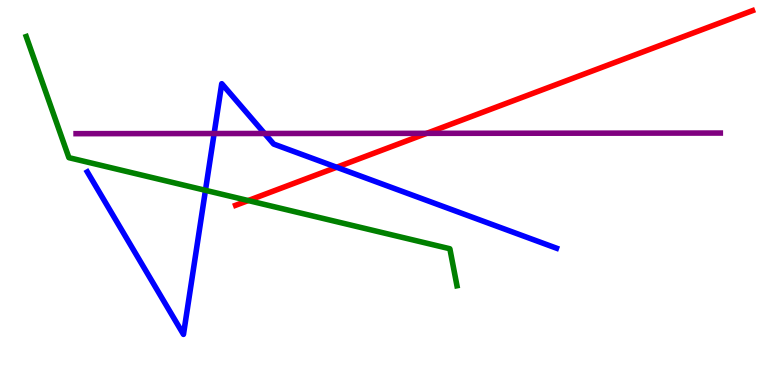[{'lines': ['blue', 'red'], 'intersections': [{'x': 4.34, 'y': 5.66}]}, {'lines': ['green', 'red'], 'intersections': [{'x': 3.2, 'y': 4.79}]}, {'lines': ['purple', 'red'], 'intersections': [{'x': 5.51, 'y': 6.54}]}, {'lines': ['blue', 'green'], 'intersections': [{'x': 2.65, 'y': 5.06}]}, {'lines': ['blue', 'purple'], 'intersections': [{'x': 2.76, 'y': 6.53}, {'x': 3.41, 'y': 6.53}]}, {'lines': ['green', 'purple'], 'intersections': []}]